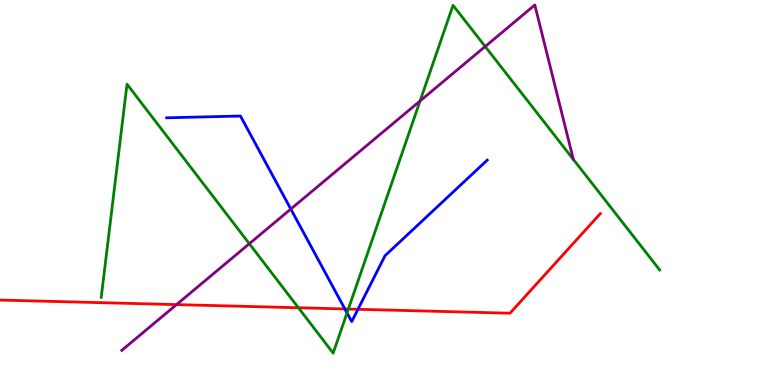[{'lines': ['blue', 'red'], 'intersections': [{'x': 4.45, 'y': 1.98}, {'x': 4.62, 'y': 1.97}]}, {'lines': ['green', 'red'], 'intersections': [{'x': 3.85, 'y': 2.01}, {'x': 4.49, 'y': 1.97}]}, {'lines': ['purple', 'red'], 'intersections': [{'x': 2.28, 'y': 2.09}]}, {'lines': ['blue', 'green'], 'intersections': [{'x': 4.48, 'y': 1.87}]}, {'lines': ['blue', 'purple'], 'intersections': [{'x': 3.75, 'y': 4.57}]}, {'lines': ['green', 'purple'], 'intersections': [{'x': 3.22, 'y': 3.67}, {'x': 5.42, 'y': 7.38}, {'x': 6.26, 'y': 8.79}]}]